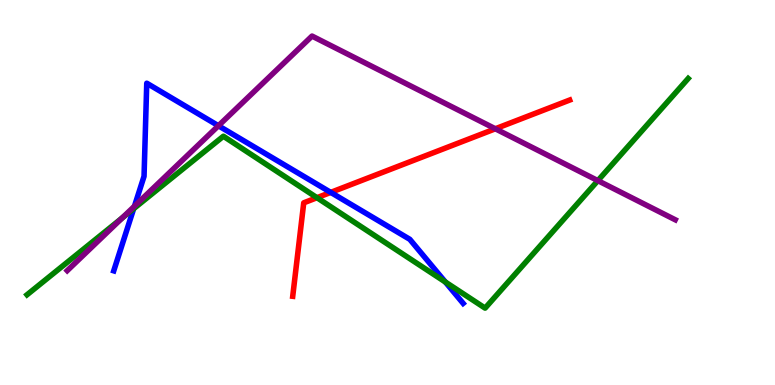[{'lines': ['blue', 'red'], 'intersections': [{'x': 4.27, 'y': 5.0}]}, {'lines': ['green', 'red'], 'intersections': [{'x': 4.09, 'y': 4.86}]}, {'lines': ['purple', 'red'], 'intersections': [{'x': 6.39, 'y': 6.66}]}, {'lines': ['blue', 'green'], 'intersections': [{'x': 1.72, 'y': 4.58}, {'x': 5.75, 'y': 2.68}]}, {'lines': ['blue', 'purple'], 'intersections': [{'x': 1.73, 'y': 4.64}, {'x': 2.82, 'y': 6.73}]}, {'lines': ['green', 'purple'], 'intersections': [{'x': 1.58, 'y': 4.34}, {'x': 7.71, 'y': 5.31}]}]